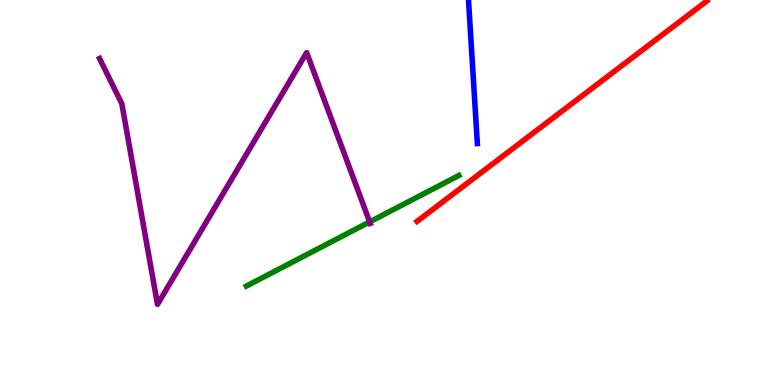[{'lines': ['blue', 'red'], 'intersections': []}, {'lines': ['green', 'red'], 'intersections': []}, {'lines': ['purple', 'red'], 'intersections': []}, {'lines': ['blue', 'green'], 'intersections': []}, {'lines': ['blue', 'purple'], 'intersections': []}, {'lines': ['green', 'purple'], 'intersections': [{'x': 4.77, 'y': 4.24}]}]